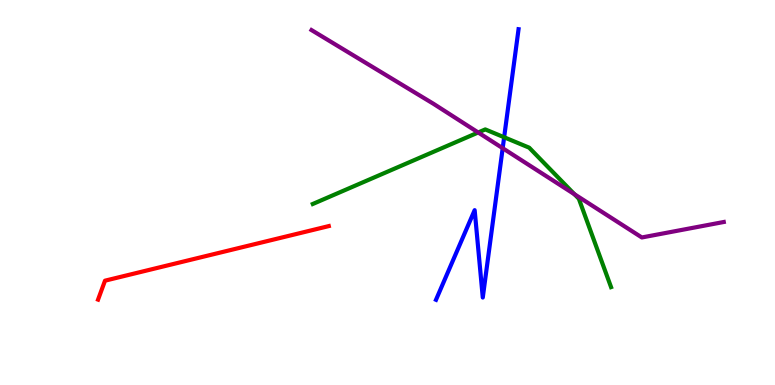[{'lines': ['blue', 'red'], 'intersections': []}, {'lines': ['green', 'red'], 'intersections': []}, {'lines': ['purple', 'red'], 'intersections': []}, {'lines': ['blue', 'green'], 'intersections': [{'x': 6.51, 'y': 6.43}]}, {'lines': ['blue', 'purple'], 'intersections': [{'x': 6.49, 'y': 6.15}]}, {'lines': ['green', 'purple'], 'intersections': [{'x': 6.17, 'y': 6.56}, {'x': 7.41, 'y': 4.96}]}]